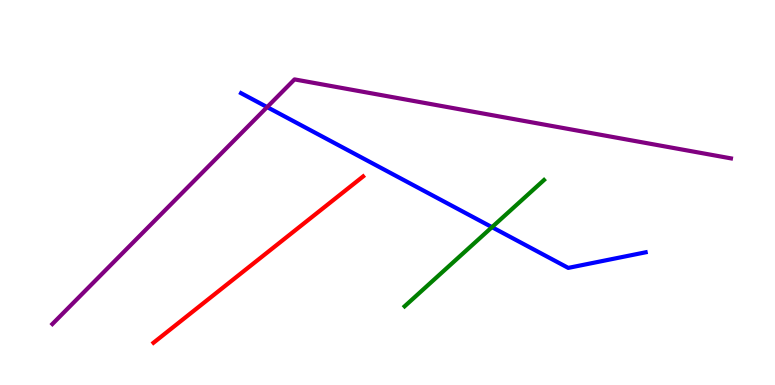[{'lines': ['blue', 'red'], 'intersections': []}, {'lines': ['green', 'red'], 'intersections': []}, {'lines': ['purple', 'red'], 'intersections': []}, {'lines': ['blue', 'green'], 'intersections': [{'x': 6.35, 'y': 4.1}]}, {'lines': ['blue', 'purple'], 'intersections': [{'x': 3.45, 'y': 7.22}]}, {'lines': ['green', 'purple'], 'intersections': []}]